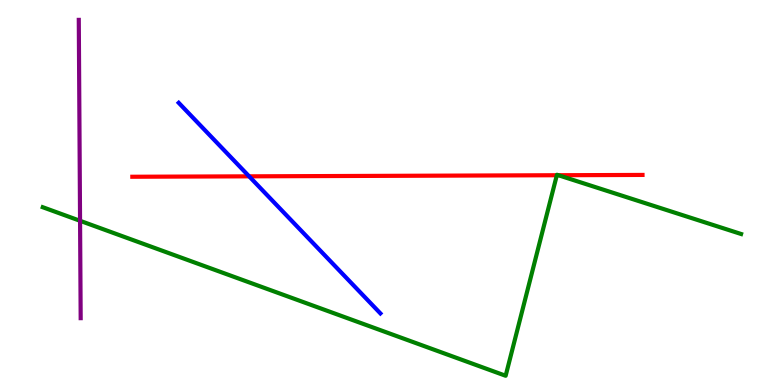[{'lines': ['blue', 'red'], 'intersections': [{'x': 3.21, 'y': 5.42}]}, {'lines': ['green', 'red'], 'intersections': [{'x': 7.19, 'y': 5.45}, {'x': 7.21, 'y': 5.45}]}, {'lines': ['purple', 'red'], 'intersections': []}, {'lines': ['blue', 'green'], 'intersections': []}, {'lines': ['blue', 'purple'], 'intersections': []}, {'lines': ['green', 'purple'], 'intersections': [{'x': 1.03, 'y': 4.27}]}]